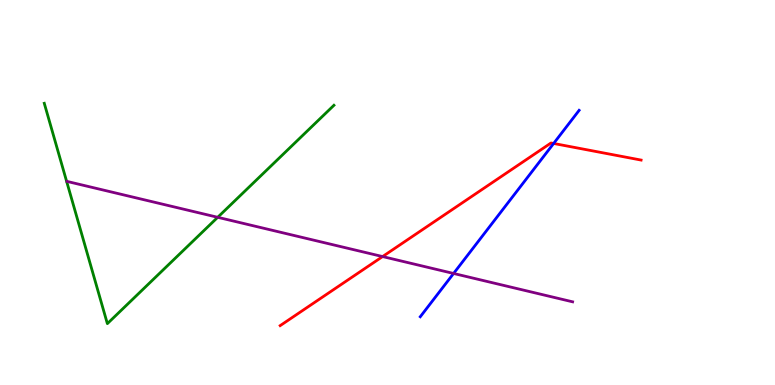[{'lines': ['blue', 'red'], 'intersections': [{'x': 7.14, 'y': 6.27}]}, {'lines': ['green', 'red'], 'intersections': []}, {'lines': ['purple', 'red'], 'intersections': [{'x': 4.94, 'y': 3.34}]}, {'lines': ['blue', 'green'], 'intersections': []}, {'lines': ['blue', 'purple'], 'intersections': [{'x': 5.85, 'y': 2.9}]}, {'lines': ['green', 'purple'], 'intersections': [{'x': 2.81, 'y': 4.36}]}]